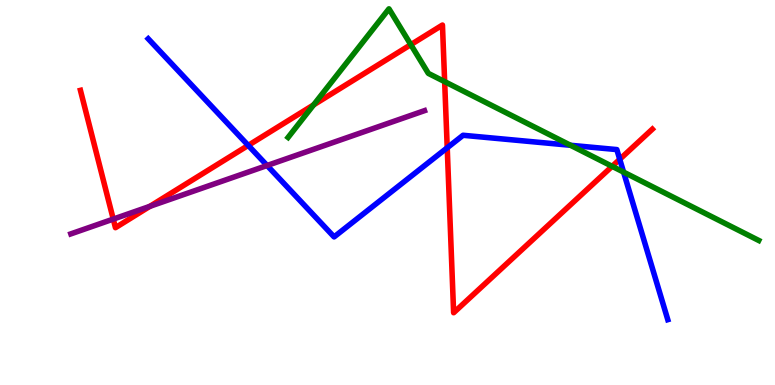[{'lines': ['blue', 'red'], 'intersections': [{'x': 3.2, 'y': 6.22}, {'x': 5.77, 'y': 6.16}, {'x': 8.0, 'y': 5.86}]}, {'lines': ['green', 'red'], 'intersections': [{'x': 4.05, 'y': 7.28}, {'x': 5.3, 'y': 8.84}, {'x': 5.74, 'y': 7.88}, {'x': 7.9, 'y': 5.68}]}, {'lines': ['purple', 'red'], 'intersections': [{'x': 1.46, 'y': 4.31}, {'x': 1.93, 'y': 4.64}]}, {'lines': ['blue', 'green'], 'intersections': [{'x': 7.36, 'y': 6.23}, {'x': 8.05, 'y': 5.53}]}, {'lines': ['blue', 'purple'], 'intersections': [{'x': 3.45, 'y': 5.7}]}, {'lines': ['green', 'purple'], 'intersections': []}]